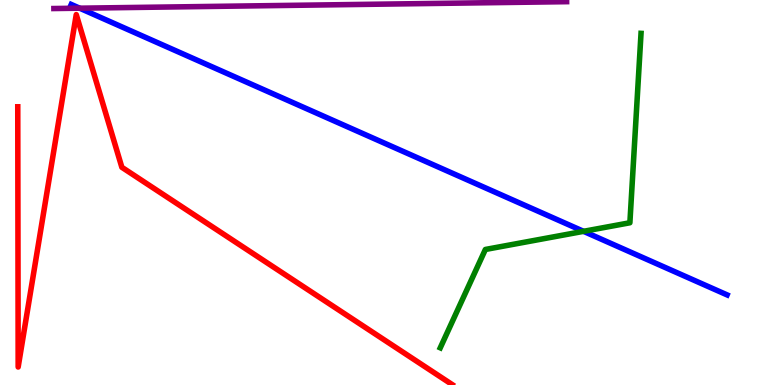[{'lines': ['blue', 'red'], 'intersections': []}, {'lines': ['green', 'red'], 'intersections': []}, {'lines': ['purple', 'red'], 'intersections': []}, {'lines': ['blue', 'green'], 'intersections': [{'x': 7.53, 'y': 3.99}]}, {'lines': ['blue', 'purple'], 'intersections': [{'x': 1.03, 'y': 9.79}]}, {'lines': ['green', 'purple'], 'intersections': []}]